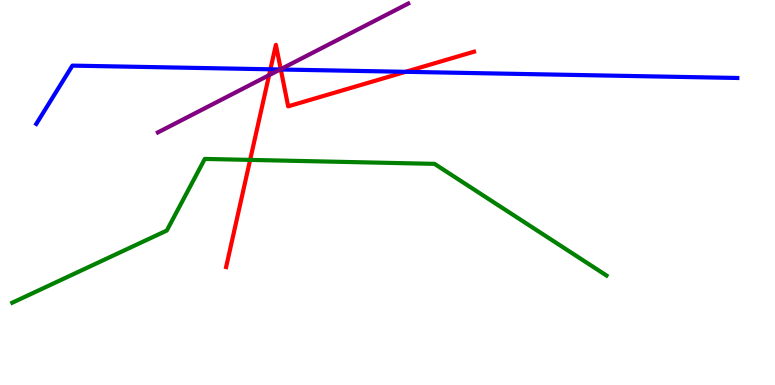[{'lines': ['blue', 'red'], 'intersections': [{'x': 3.49, 'y': 8.2}, {'x': 3.62, 'y': 8.19}, {'x': 5.23, 'y': 8.13}]}, {'lines': ['green', 'red'], 'intersections': [{'x': 3.23, 'y': 5.85}]}, {'lines': ['purple', 'red'], 'intersections': [{'x': 3.47, 'y': 8.05}, {'x': 3.62, 'y': 8.2}]}, {'lines': ['blue', 'green'], 'intersections': []}, {'lines': ['blue', 'purple'], 'intersections': [{'x': 3.61, 'y': 8.2}]}, {'lines': ['green', 'purple'], 'intersections': []}]